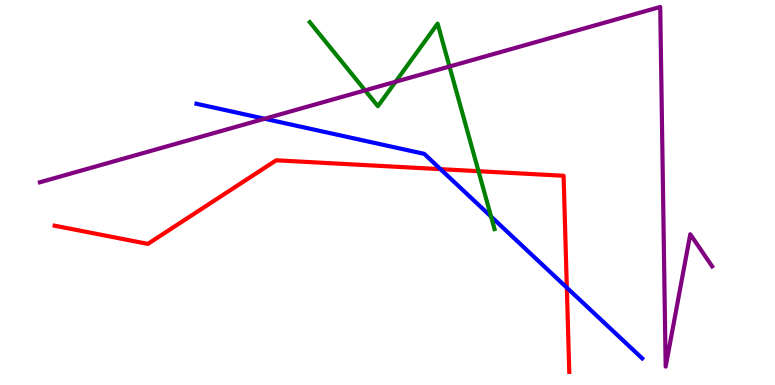[{'lines': ['blue', 'red'], 'intersections': [{'x': 5.68, 'y': 5.61}, {'x': 7.31, 'y': 2.53}]}, {'lines': ['green', 'red'], 'intersections': [{'x': 6.17, 'y': 5.55}]}, {'lines': ['purple', 'red'], 'intersections': []}, {'lines': ['blue', 'green'], 'intersections': [{'x': 6.34, 'y': 4.37}]}, {'lines': ['blue', 'purple'], 'intersections': [{'x': 3.41, 'y': 6.92}]}, {'lines': ['green', 'purple'], 'intersections': [{'x': 4.71, 'y': 7.65}, {'x': 5.1, 'y': 7.88}, {'x': 5.8, 'y': 8.27}]}]